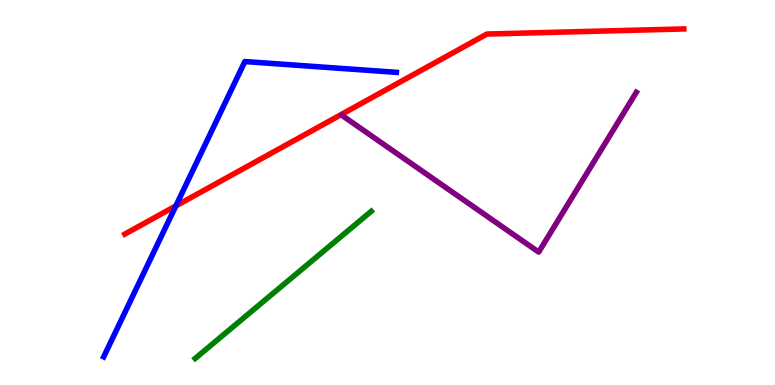[{'lines': ['blue', 'red'], 'intersections': [{'x': 2.27, 'y': 4.65}]}, {'lines': ['green', 'red'], 'intersections': []}, {'lines': ['purple', 'red'], 'intersections': []}, {'lines': ['blue', 'green'], 'intersections': []}, {'lines': ['blue', 'purple'], 'intersections': []}, {'lines': ['green', 'purple'], 'intersections': []}]